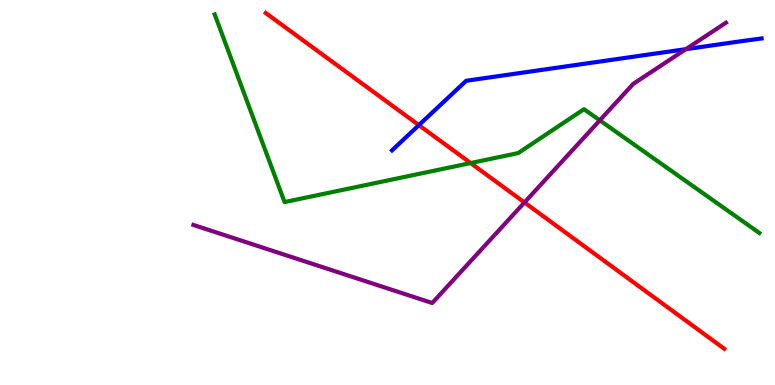[{'lines': ['blue', 'red'], 'intersections': [{'x': 5.41, 'y': 6.75}]}, {'lines': ['green', 'red'], 'intersections': [{'x': 6.07, 'y': 5.76}]}, {'lines': ['purple', 'red'], 'intersections': [{'x': 6.77, 'y': 4.74}]}, {'lines': ['blue', 'green'], 'intersections': []}, {'lines': ['blue', 'purple'], 'intersections': [{'x': 8.85, 'y': 8.72}]}, {'lines': ['green', 'purple'], 'intersections': [{'x': 7.74, 'y': 6.87}]}]